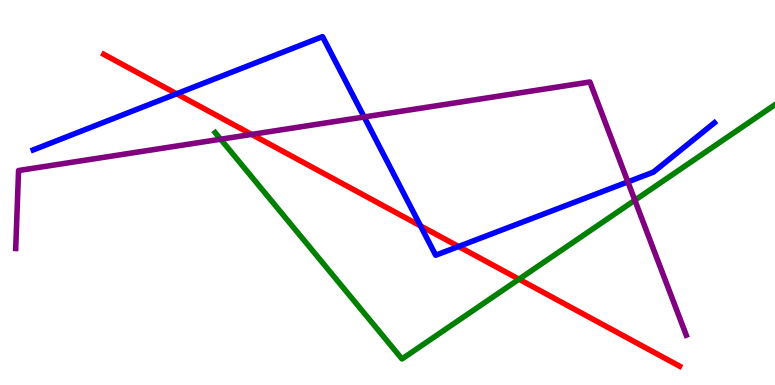[{'lines': ['blue', 'red'], 'intersections': [{'x': 2.28, 'y': 7.56}, {'x': 5.43, 'y': 4.13}, {'x': 5.92, 'y': 3.6}]}, {'lines': ['green', 'red'], 'intersections': [{'x': 6.7, 'y': 2.75}]}, {'lines': ['purple', 'red'], 'intersections': [{'x': 3.25, 'y': 6.51}]}, {'lines': ['blue', 'green'], 'intersections': []}, {'lines': ['blue', 'purple'], 'intersections': [{'x': 4.7, 'y': 6.96}, {'x': 8.1, 'y': 5.28}]}, {'lines': ['green', 'purple'], 'intersections': [{'x': 2.85, 'y': 6.38}, {'x': 8.19, 'y': 4.8}]}]